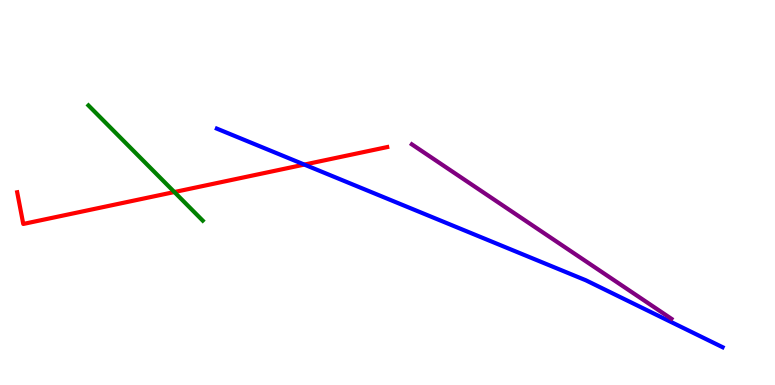[{'lines': ['blue', 'red'], 'intersections': [{'x': 3.93, 'y': 5.73}]}, {'lines': ['green', 'red'], 'intersections': [{'x': 2.25, 'y': 5.01}]}, {'lines': ['purple', 'red'], 'intersections': []}, {'lines': ['blue', 'green'], 'intersections': []}, {'lines': ['blue', 'purple'], 'intersections': []}, {'lines': ['green', 'purple'], 'intersections': []}]